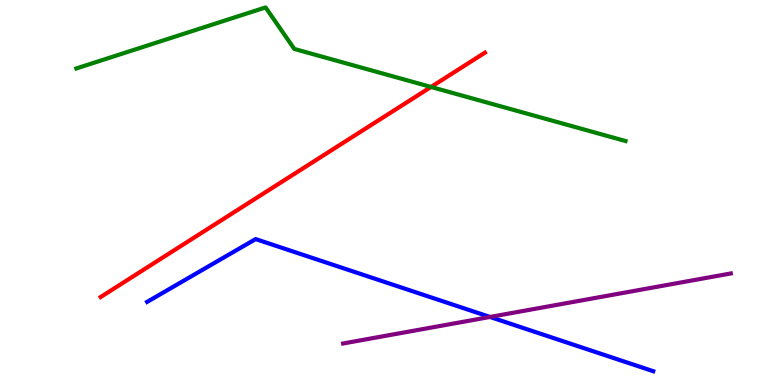[{'lines': ['blue', 'red'], 'intersections': []}, {'lines': ['green', 'red'], 'intersections': [{'x': 5.56, 'y': 7.74}]}, {'lines': ['purple', 'red'], 'intersections': []}, {'lines': ['blue', 'green'], 'intersections': []}, {'lines': ['blue', 'purple'], 'intersections': [{'x': 6.32, 'y': 1.77}]}, {'lines': ['green', 'purple'], 'intersections': []}]